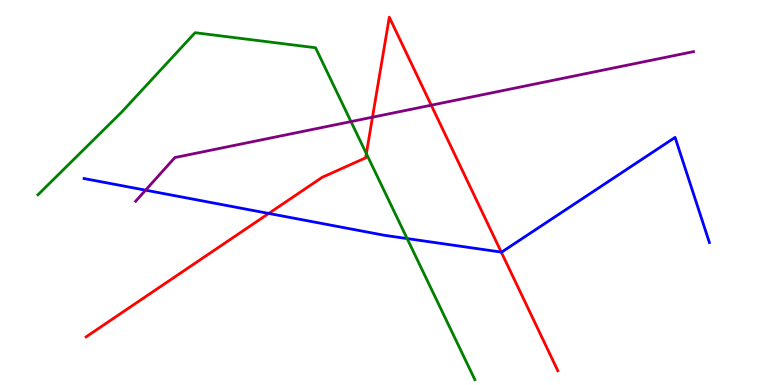[{'lines': ['blue', 'red'], 'intersections': [{'x': 3.47, 'y': 4.46}, {'x': 6.47, 'y': 3.45}]}, {'lines': ['green', 'red'], 'intersections': [{'x': 4.73, 'y': 6.01}]}, {'lines': ['purple', 'red'], 'intersections': [{'x': 4.81, 'y': 6.96}, {'x': 5.56, 'y': 7.27}]}, {'lines': ['blue', 'green'], 'intersections': [{'x': 5.25, 'y': 3.8}]}, {'lines': ['blue', 'purple'], 'intersections': [{'x': 1.88, 'y': 5.06}]}, {'lines': ['green', 'purple'], 'intersections': [{'x': 4.53, 'y': 6.84}]}]